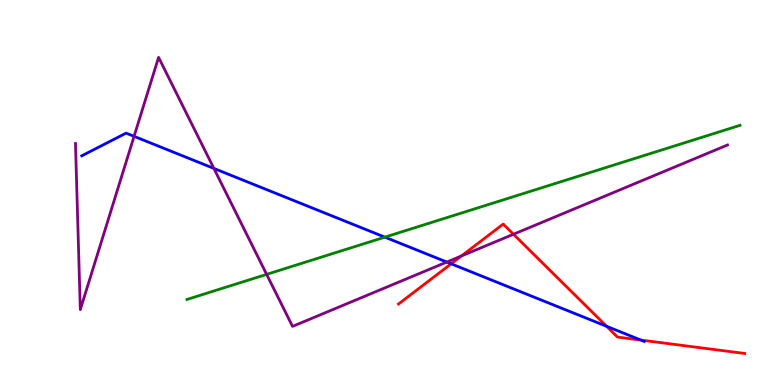[{'lines': ['blue', 'red'], 'intersections': [{'x': 5.82, 'y': 3.15}, {'x': 7.83, 'y': 1.52}, {'x': 8.27, 'y': 1.17}]}, {'lines': ['green', 'red'], 'intersections': []}, {'lines': ['purple', 'red'], 'intersections': [{'x': 5.95, 'y': 3.35}, {'x': 6.63, 'y': 3.92}]}, {'lines': ['blue', 'green'], 'intersections': [{'x': 4.97, 'y': 3.84}]}, {'lines': ['blue', 'purple'], 'intersections': [{'x': 1.73, 'y': 6.46}, {'x': 2.76, 'y': 5.63}, {'x': 5.77, 'y': 3.19}]}, {'lines': ['green', 'purple'], 'intersections': [{'x': 3.44, 'y': 2.87}]}]